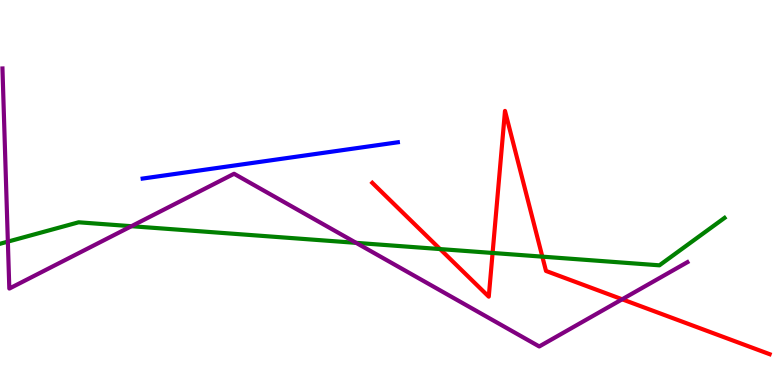[{'lines': ['blue', 'red'], 'intersections': []}, {'lines': ['green', 'red'], 'intersections': [{'x': 5.68, 'y': 3.53}, {'x': 6.36, 'y': 3.43}, {'x': 7.0, 'y': 3.33}]}, {'lines': ['purple', 'red'], 'intersections': [{'x': 8.03, 'y': 2.23}]}, {'lines': ['blue', 'green'], 'intersections': []}, {'lines': ['blue', 'purple'], 'intersections': []}, {'lines': ['green', 'purple'], 'intersections': [{'x': 0.101, 'y': 3.72}, {'x': 1.7, 'y': 4.12}, {'x': 4.6, 'y': 3.69}]}]